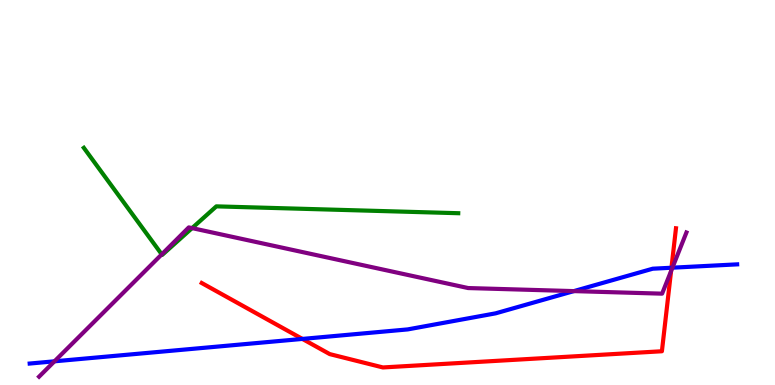[{'lines': ['blue', 'red'], 'intersections': [{'x': 3.9, 'y': 1.2}, {'x': 8.66, 'y': 3.05}]}, {'lines': ['green', 'red'], 'intersections': []}, {'lines': ['purple', 'red'], 'intersections': [{'x': 8.66, 'y': 2.96}]}, {'lines': ['blue', 'green'], 'intersections': []}, {'lines': ['blue', 'purple'], 'intersections': [{'x': 0.703, 'y': 0.615}, {'x': 7.4, 'y': 2.44}, {'x': 8.68, 'y': 3.05}]}, {'lines': ['green', 'purple'], 'intersections': [{'x': 2.09, 'y': 3.39}, {'x': 2.48, 'y': 4.08}]}]